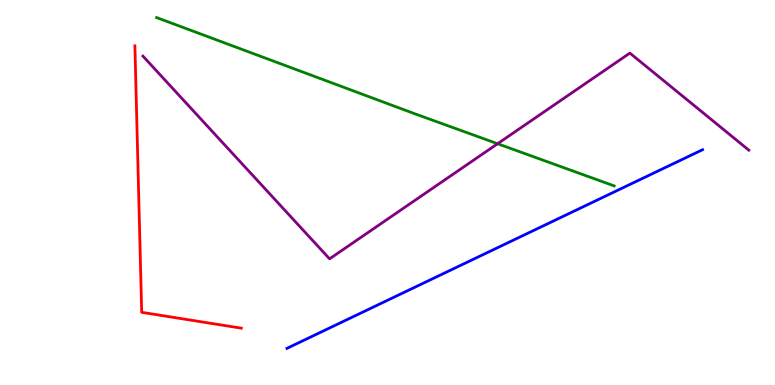[{'lines': ['blue', 'red'], 'intersections': []}, {'lines': ['green', 'red'], 'intersections': []}, {'lines': ['purple', 'red'], 'intersections': []}, {'lines': ['blue', 'green'], 'intersections': []}, {'lines': ['blue', 'purple'], 'intersections': []}, {'lines': ['green', 'purple'], 'intersections': [{'x': 6.42, 'y': 6.27}]}]